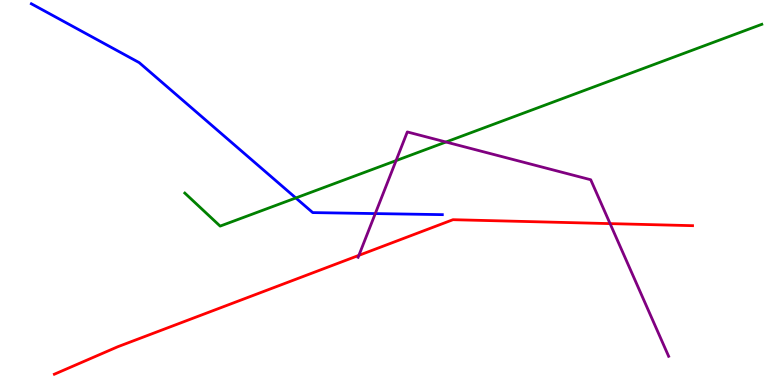[{'lines': ['blue', 'red'], 'intersections': []}, {'lines': ['green', 'red'], 'intersections': []}, {'lines': ['purple', 'red'], 'intersections': [{'x': 4.63, 'y': 3.37}, {'x': 7.87, 'y': 4.19}]}, {'lines': ['blue', 'green'], 'intersections': [{'x': 3.82, 'y': 4.86}]}, {'lines': ['blue', 'purple'], 'intersections': [{'x': 4.84, 'y': 4.45}]}, {'lines': ['green', 'purple'], 'intersections': [{'x': 5.11, 'y': 5.83}, {'x': 5.75, 'y': 6.31}]}]